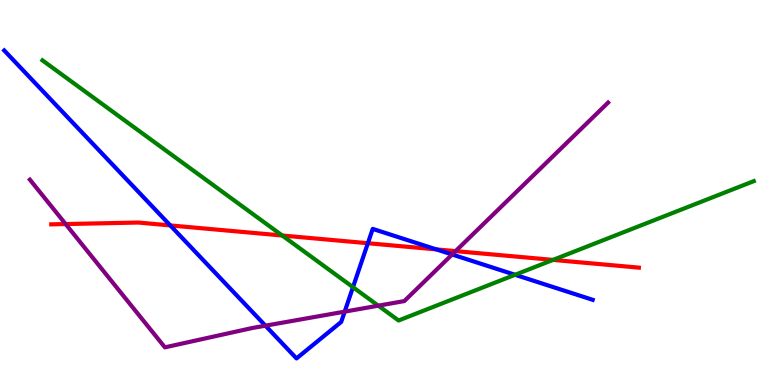[{'lines': ['blue', 'red'], 'intersections': [{'x': 2.2, 'y': 4.14}, {'x': 4.75, 'y': 3.68}, {'x': 5.63, 'y': 3.52}]}, {'lines': ['green', 'red'], 'intersections': [{'x': 3.64, 'y': 3.88}, {'x': 7.14, 'y': 3.25}]}, {'lines': ['purple', 'red'], 'intersections': [{'x': 0.847, 'y': 4.18}, {'x': 5.88, 'y': 3.48}]}, {'lines': ['blue', 'green'], 'intersections': [{'x': 4.55, 'y': 2.54}, {'x': 6.65, 'y': 2.86}]}, {'lines': ['blue', 'purple'], 'intersections': [{'x': 3.43, 'y': 1.54}, {'x': 4.45, 'y': 1.91}, {'x': 5.83, 'y': 3.39}]}, {'lines': ['green', 'purple'], 'intersections': [{'x': 4.88, 'y': 2.06}]}]